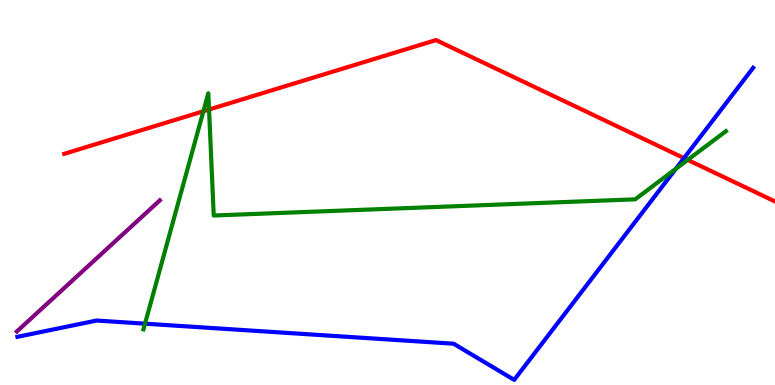[{'lines': ['blue', 'red'], 'intersections': [{'x': 8.83, 'y': 5.89}]}, {'lines': ['green', 'red'], 'intersections': [{'x': 2.62, 'y': 7.11}, {'x': 2.7, 'y': 7.16}, {'x': 8.87, 'y': 5.85}]}, {'lines': ['purple', 'red'], 'intersections': []}, {'lines': ['blue', 'green'], 'intersections': [{'x': 1.87, 'y': 1.59}, {'x': 8.72, 'y': 5.61}]}, {'lines': ['blue', 'purple'], 'intersections': []}, {'lines': ['green', 'purple'], 'intersections': []}]